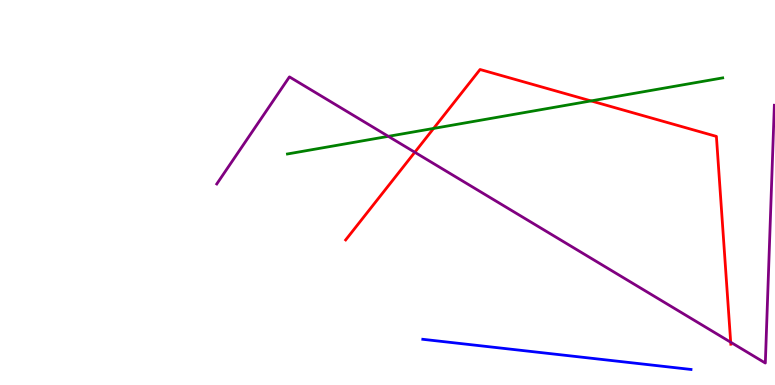[{'lines': ['blue', 'red'], 'intersections': []}, {'lines': ['green', 'red'], 'intersections': [{'x': 5.59, 'y': 6.66}, {'x': 7.63, 'y': 7.38}]}, {'lines': ['purple', 'red'], 'intersections': [{'x': 5.35, 'y': 6.05}, {'x': 9.43, 'y': 1.11}]}, {'lines': ['blue', 'green'], 'intersections': []}, {'lines': ['blue', 'purple'], 'intersections': []}, {'lines': ['green', 'purple'], 'intersections': [{'x': 5.01, 'y': 6.46}]}]